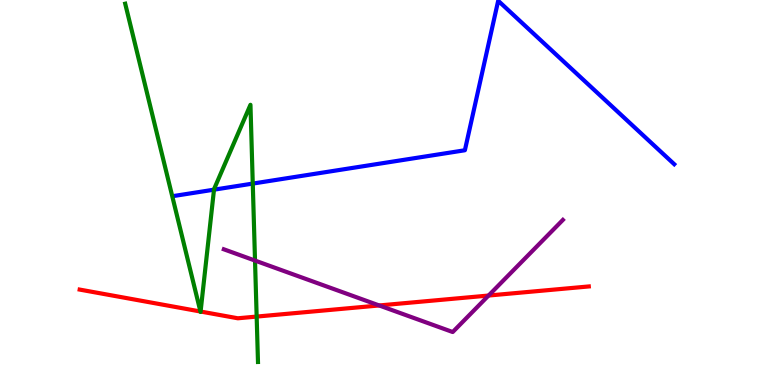[{'lines': ['blue', 'red'], 'intersections': []}, {'lines': ['green', 'red'], 'intersections': [{'x': 2.59, 'y': 1.91}, {'x': 2.59, 'y': 1.91}, {'x': 3.31, 'y': 1.78}]}, {'lines': ['purple', 'red'], 'intersections': [{'x': 4.89, 'y': 2.07}, {'x': 6.3, 'y': 2.32}]}, {'lines': ['blue', 'green'], 'intersections': [{'x': 2.76, 'y': 5.07}, {'x': 3.26, 'y': 5.23}]}, {'lines': ['blue', 'purple'], 'intersections': []}, {'lines': ['green', 'purple'], 'intersections': [{'x': 3.29, 'y': 3.23}]}]